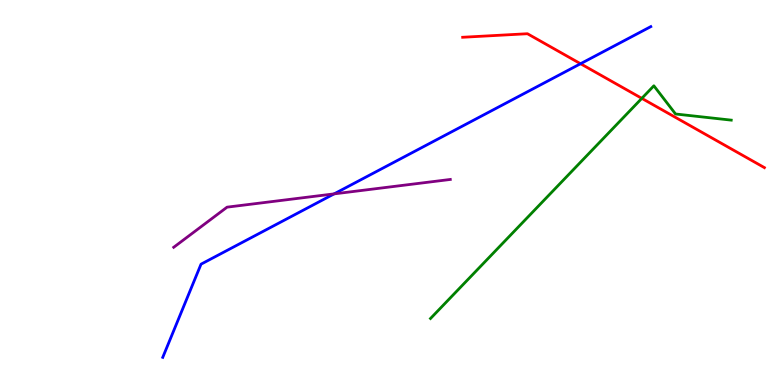[{'lines': ['blue', 'red'], 'intersections': [{'x': 7.49, 'y': 8.34}]}, {'lines': ['green', 'red'], 'intersections': [{'x': 8.28, 'y': 7.45}]}, {'lines': ['purple', 'red'], 'intersections': []}, {'lines': ['blue', 'green'], 'intersections': []}, {'lines': ['blue', 'purple'], 'intersections': [{'x': 4.31, 'y': 4.96}]}, {'lines': ['green', 'purple'], 'intersections': []}]